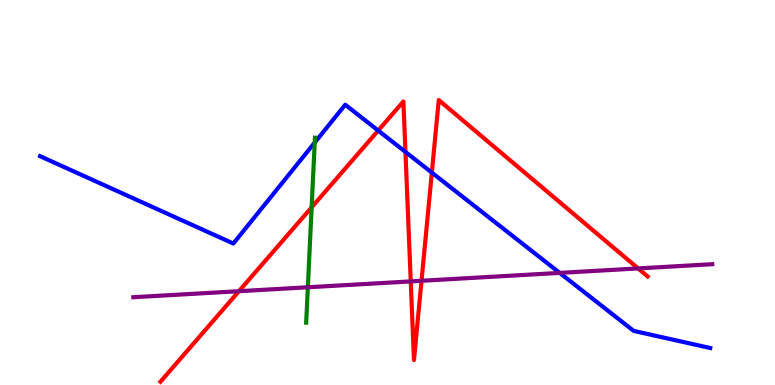[{'lines': ['blue', 'red'], 'intersections': [{'x': 4.88, 'y': 6.61}, {'x': 5.23, 'y': 6.05}, {'x': 5.57, 'y': 5.52}]}, {'lines': ['green', 'red'], 'intersections': [{'x': 4.02, 'y': 4.62}]}, {'lines': ['purple', 'red'], 'intersections': [{'x': 3.08, 'y': 2.44}, {'x': 5.3, 'y': 2.69}, {'x': 5.44, 'y': 2.71}, {'x': 8.23, 'y': 3.03}]}, {'lines': ['blue', 'green'], 'intersections': [{'x': 4.06, 'y': 6.3}]}, {'lines': ['blue', 'purple'], 'intersections': [{'x': 7.22, 'y': 2.91}]}, {'lines': ['green', 'purple'], 'intersections': [{'x': 3.97, 'y': 2.54}]}]